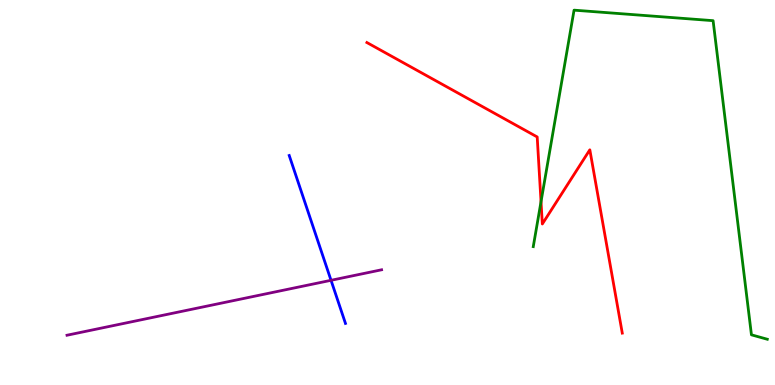[{'lines': ['blue', 'red'], 'intersections': []}, {'lines': ['green', 'red'], 'intersections': [{'x': 6.98, 'y': 4.76}]}, {'lines': ['purple', 'red'], 'intersections': []}, {'lines': ['blue', 'green'], 'intersections': []}, {'lines': ['blue', 'purple'], 'intersections': [{'x': 4.27, 'y': 2.72}]}, {'lines': ['green', 'purple'], 'intersections': []}]